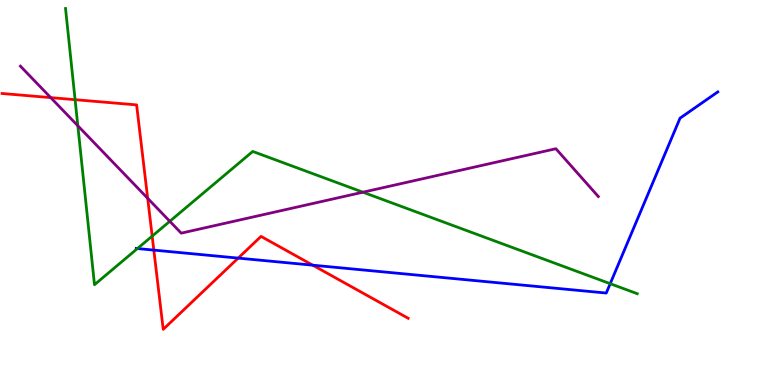[{'lines': ['blue', 'red'], 'intersections': [{'x': 1.98, 'y': 3.5}, {'x': 3.07, 'y': 3.3}, {'x': 4.04, 'y': 3.11}]}, {'lines': ['green', 'red'], 'intersections': [{'x': 0.969, 'y': 7.41}, {'x': 1.96, 'y': 3.87}]}, {'lines': ['purple', 'red'], 'intersections': [{'x': 0.654, 'y': 7.46}, {'x': 1.91, 'y': 4.85}]}, {'lines': ['blue', 'green'], 'intersections': [{'x': 1.77, 'y': 3.54}, {'x': 7.87, 'y': 2.63}]}, {'lines': ['blue', 'purple'], 'intersections': []}, {'lines': ['green', 'purple'], 'intersections': [{'x': 1.0, 'y': 6.73}, {'x': 2.19, 'y': 4.25}, {'x': 4.68, 'y': 5.01}]}]